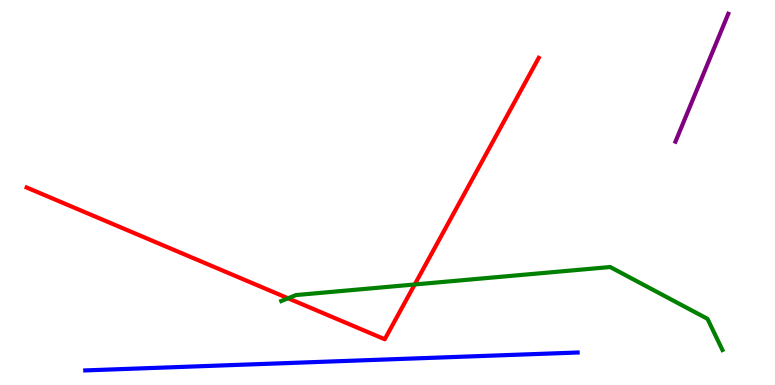[{'lines': ['blue', 'red'], 'intersections': []}, {'lines': ['green', 'red'], 'intersections': [{'x': 3.72, 'y': 2.25}, {'x': 5.35, 'y': 2.61}]}, {'lines': ['purple', 'red'], 'intersections': []}, {'lines': ['blue', 'green'], 'intersections': []}, {'lines': ['blue', 'purple'], 'intersections': []}, {'lines': ['green', 'purple'], 'intersections': []}]